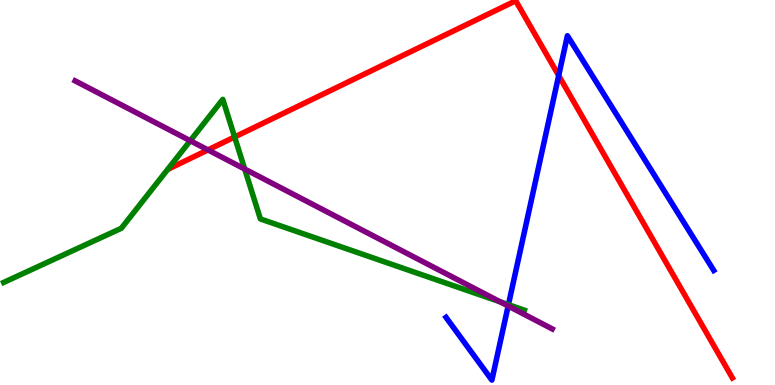[{'lines': ['blue', 'red'], 'intersections': [{'x': 7.21, 'y': 8.04}]}, {'lines': ['green', 'red'], 'intersections': [{'x': 3.03, 'y': 6.44}]}, {'lines': ['purple', 'red'], 'intersections': [{'x': 2.68, 'y': 6.11}]}, {'lines': ['blue', 'green'], 'intersections': [{'x': 6.56, 'y': 2.09}]}, {'lines': ['blue', 'purple'], 'intersections': [{'x': 6.56, 'y': 2.05}]}, {'lines': ['green', 'purple'], 'intersections': [{'x': 2.45, 'y': 6.34}, {'x': 3.16, 'y': 5.61}, {'x': 6.45, 'y': 2.16}]}]